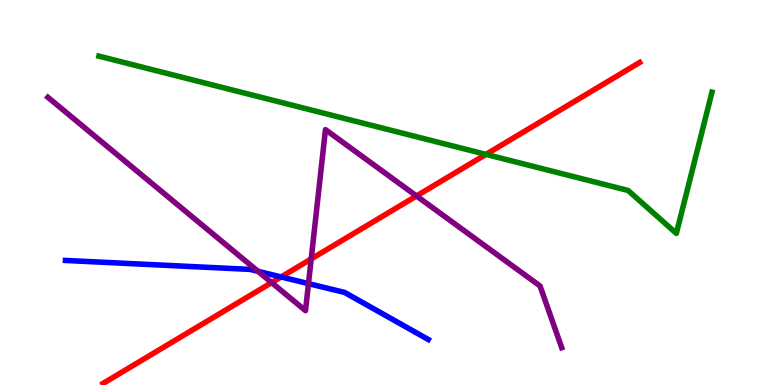[{'lines': ['blue', 'red'], 'intersections': [{'x': 3.63, 'y': 2.81}]}, {'lines': ['green', 'red'], 'intersections': [{'x': 6.27, 'y': 5.99}]}, {'lines': ['purple', 'red'], 'intersections': [{'x': 3.51, 'y': 2.66}, {'x': 4.02, 'y': 3.27}, {'x': 5.37, 'y': 4.91}]}, {'lines': ['blue', 'green'], 'intersections': []}, {'lines': ['blue', 'purple'], 'intersections': [{'x': 3.33, 'y': 2.95}, {'x': 3.98, 'y': 2.63}]}, {'lines': ['green', 'purple'], 'intersections': []}]